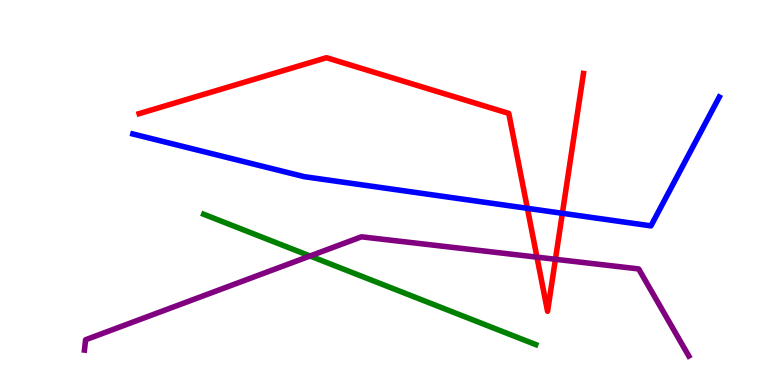[{'lines': ['blue', 'red'], 'intersections': [{'x': 6.81, 'y': 4.59}, {'x': 7.26, 'y': 4.46}]}, {'lines': ['green', 'red'], 'intersections': []}, {'lines': ['purple', 'red'], 'intersections': [{'x': 6.93, 'y': 3.32}, {'x': 7.17, 'y': 3.27}]}, {'lines': ['blue', 'green'], 'intersections': []}, {'lines': ['blue', 'purple'], 'intersections': []}, {'lines': ['green', 'purple'], 'intersections': [{'x': 4.0, 'y': 3.35}]}]